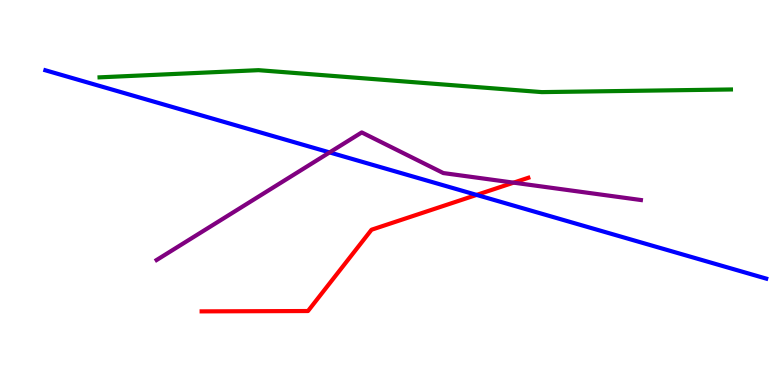[{'lines': ['blue', 'red'], 'intersections': [{'x': 6.15, 'y': 4.94}]}, {'lines': ['green', 'red'], 'intersections': []}, {'lines': ['purple', 'red'], 'intersections': [{'x': 6.63, 'y': 5.26}]}, {'lines': ['blue', 'green'], 'intersections': []}, {'lines': ['blue', 'purple'], 'intersections': [{'x': 4.25, 'y': 6.04}]}, {'lines': ['green', 'purple'], 'intersections': []}]